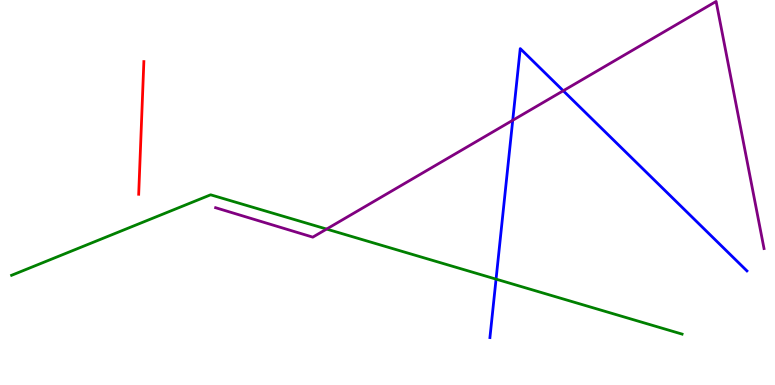[{'lines': ['blue', 'red'], 'intersections': []}, {'lines': ['green', 'red'], 'intersections': []}, {'lines': ['purple', 'red'], 'intersections': []}, {'lines': ['blue', 'green'], 'intersections': [{'x': 6.4, 'y': 2.75}]}, {'lines': ['blue', 'purple'], 'intersections': [{'x': 6.62, 'y': 6.88}, {'x': 7.27, 'y': 7.64}]}, {'lines': ['green', 'purple'], 'intersections': [{'x': 4.21, 'y': 4.05}]}]